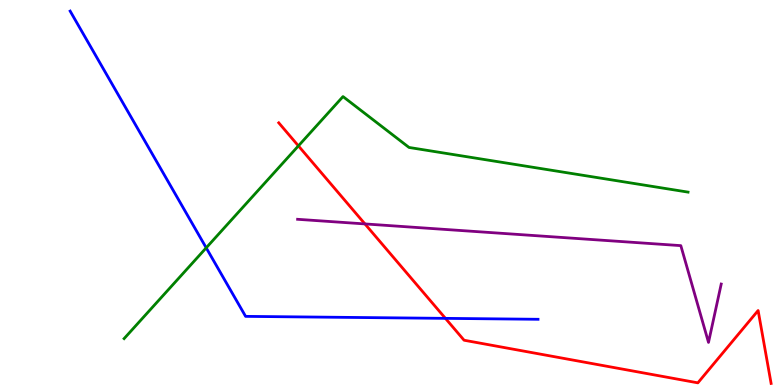[{'lines': ['blue', 'red'], 'intersections': [{'x': 5.75, 'y': 1.73}]}, {'lines': ['green', 'red'], 'intersections': [{'x': 3.85, 'y': 6.21}]}, {'lines': ['purple', 'red'], 'intersections': [{'x': 4.71, 'y': 4.18}]}, {'lines': ['blue', 'green'], 'intersections': [{'x': 2.66, 'y': 3.56}]}, {'lines': ['blue', 'purple'], 'intersections': []}, {'lines': ['green', 'purple'], 'intersections': []}]